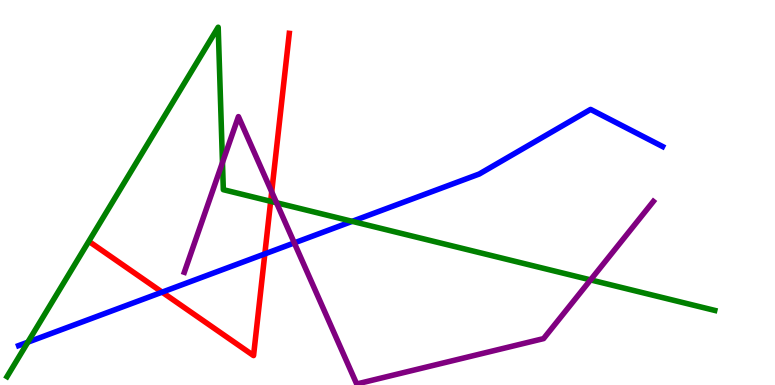[{'lines': ['blue', 'red'], 'intersections': [{'x': 2.09, 'y': 2.41}, {'x': 3.42, 'y': 3.41}]}, {'lines': ['green', 'red'], 'intersections': [{'x': 3.49, 'y': 4.77}]}, {'lines': ['purple', 'red'], 'intersections': [{'x': 3.51, 'y': 5.02}]}, {'lines': ['blue', 'green'], 'intersections': [{'x': 0.359, 'y': 1.11}, {'x': 4.54, 'y': 4.25}]}, {'lines': ['blue', 'purple'], 'intersections': [{'x': 3.8, 'y': 3.69}]}, {'lines': ['green', 'purple'], 'intersections': [{'x': 2.87, 'y': 5.78}, {'x': 3.57, 'y': 4.73}, {'x': 7.62, 'y': 2.73}]}]